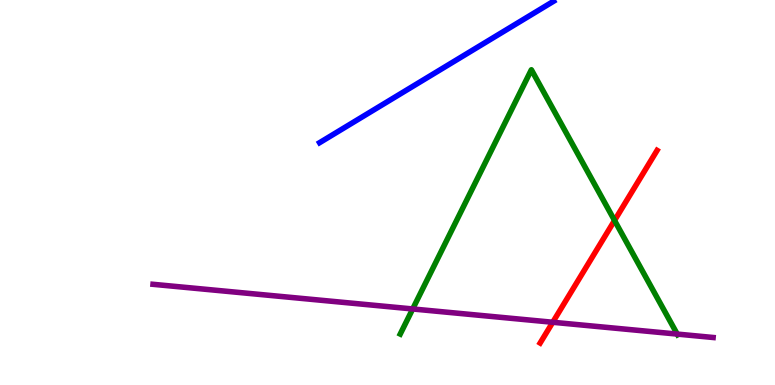[{'lines': ['blue', 'red'], 'intersections': []}, {'lines': ['green', 'red'], 'intersections': [{'x': 7.93, 'y': 4.27}]}, {'lines': ['purple', 'red'], 'intersections': [{'x': 7.13, 'y': 1.63}]}, {'lines': ['blue', 'green'], 'intersections': []}, {'lines': ['blue', 'purple'], 'intersections': []}, {'lines': ['green', 'purple'], 'intersections': [{'x': 5.33, 'y': 1.97}, {'x': 8.74, 'y': 1.32}]}]